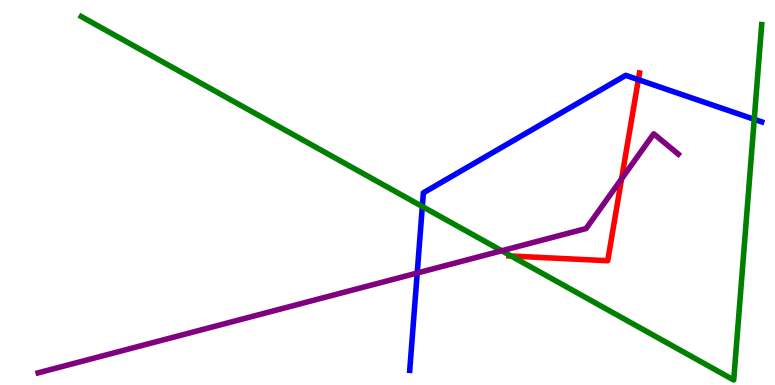[{'lines': ['blue', 'red'], 'intersections': [{'x': 8.24, 'y': 7.93}]}, {'lines': ['green', 'red'], 'intersections': [{'x': 6.6, 'y': 3.35}]}, {'lines': ['purple', 'red'], 'intersections': [{'x': 8.02, 'y': 5.35}]}, {'lines': ['blue', 'green'], 'intersections': [{'x': 5.45, 'y': 4.64}, {'x': 9.73, 'y': 6.9}]}, {'lines': ['blue', 'purple'], 'intersections': [{'x': 5.38, 'y': 2.91}]}, {'lines': ['green', 'purple'], 'intersections': [{'x': 6.47, 'y': 3.49}]}]